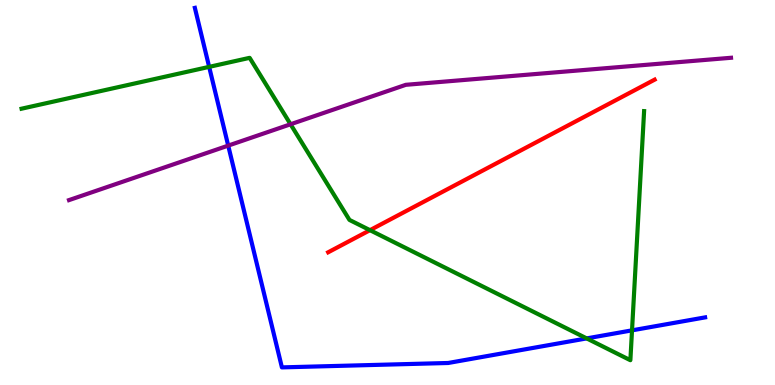[{'lines': ['blue', 'red'], 'intersections': []}, {'lines': ['green', 'red'], 'intersections': [{'x': 4.77, 'y': 4.02}]}, {'lines': ['purple', 'red'], 'intersections': []}, {'lines': ['blue', 'green'], 'intersections': [{'x': 2.7, 'y': 8.26}, {'x': 7.57, 'y': 1.21}, {'x': 8.16, 'y': 1.42}]}, {'lines': ['blue', 'purple'], 'intersections': [{'x': 2.94, 'y': 6.22}]}, {'lines': ['green', 'purple'], 'intersections': [{'x': 3.75, 'y': 6.77}]}]